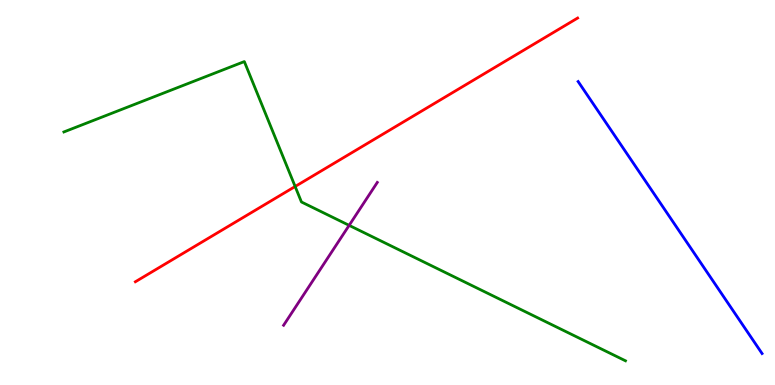[{'lines': ['blue', 'red'], 'intersections': []}, {'lines': ['green', 'red'], 'intersections': [{'x': 3.81, 'y': 5.16}]}, {'lines': ['purple', 'red'], 'intersections': []}, {'lines': ['blue', 'green'], 'intersections': []}, {'lines': ['blue', 'purple'], 'intersections': []}, {'lines': ['green', 'purple'], 'intersections': [{'x': 4.5, 'y': 4.15}]}]